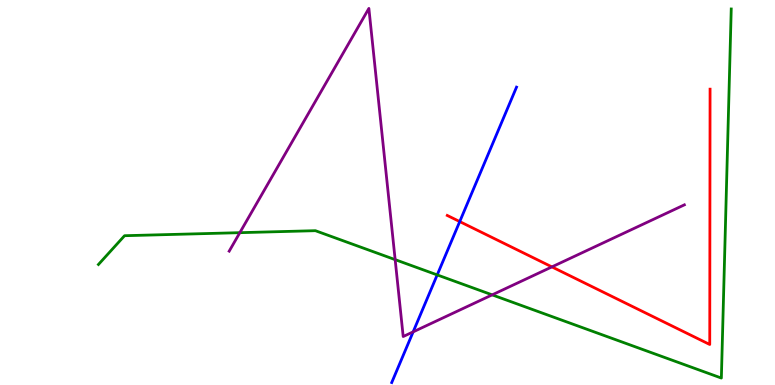[{'lines': ['blue', 'red'], 'intersections': [{'x': 5.93, 'y': 4.24}]}, {'lines': ['green', 'red'], 'intersections': []}, {'lines': ['purple', 'red'], 'intersections': [{'x': 7.12, 'y': 3.07}]}, {'lines': ['blue', 'green'], 'intersections': [{'x': 5.64, 'y': 2.86}]}, {'lines': ['blue', 'purple'], 'intersections': [{'x': 5.33, 'y': 1.38}]}, {'lines': ['green', 'purple'], 'intersections': [{'x': 3.09, 'y': 3.96}, {'x': 5.1, 'y': 3.26}, {'x': 6.35, 'y': 2.34}]}]